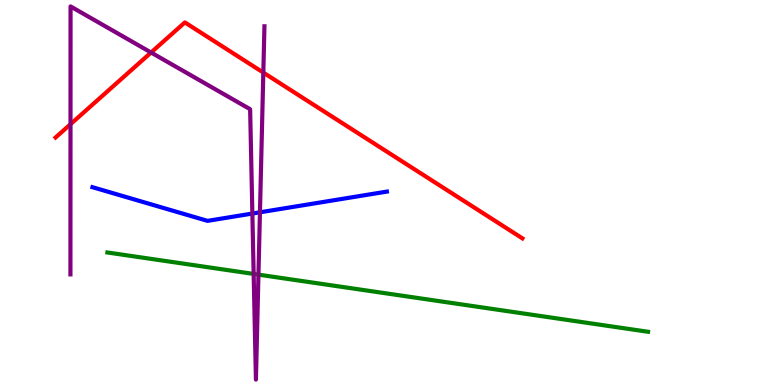[{'lines': ['blue', 'red'], 'intersections': []}, {'lines': ['green', 'red'], 'intersections': []}, {'lines': ['purple', 'red'], 'intersections': [{'x': 0.91, 'y': 6.77}, {'x': 1.95, 'y': 8.64}, {'x': 3.4, 'y': 8.11}]}, {'lines': ['blue', 'green'], 'intersections': []}, {'lines': ['blue', 'purple'], 'intersections': [{'x': 3.26, 'y': 4.45}, {'x': 3.35, 'y': 4.49}]}, {'lines': ['green', 'purple'], 'intersections': [{'x': 3.27, 'y': 2.88}, {'x': 3.33, 'y': 2.87}]}]